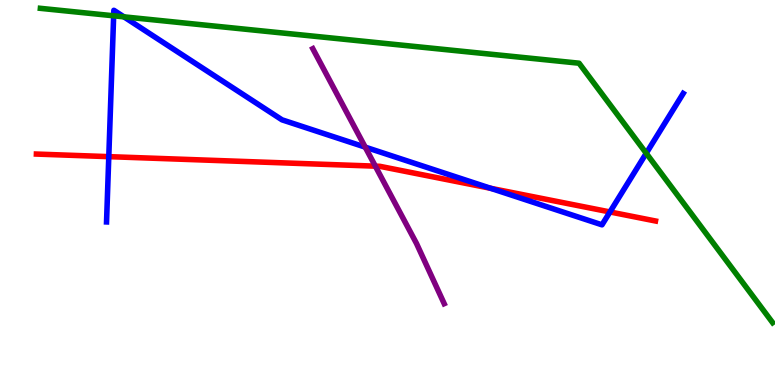[{'lines': ['blue', 'red'], 'intersections': [{'x': 1.4, 'y': 5.93}, {'x': 6.33, 'y': 5.11}, {'x': 7.87, 'y': 4.49}]}, {'lines': ['green', 'red'], 'intersections': []}, {'lines': ['purple', 'red'], 'intersections': [{'x': 4.84, 'y': 5.68}]}, {'lines': ['blue', 'green'], 'intersections': [{'x': 1.47, 'y': 9.59}, {'x': 1.6, 'y': 9.56}, {'x': 8.34, 'y': 6.02}]}, {'lines': ['blue', 'purple'], 'intersections': [{'x': 4.71, 'y': 6.18}]}, {'lines': ['green', 'purple'], 'intersections': []}]